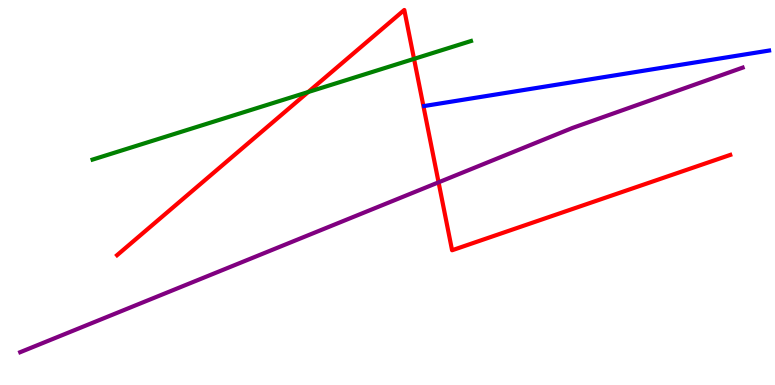[{'lines': ['blue', 'red'], 'intersections': []}, {'lines': ['green', 'red'], 'intersections': [{'x': 3.98, 'y': 7.61}, {'x': 5.34, 'y': 8.47}]}, {'lines': ['purple', 'red'], 'intersections': [{'x': 5.66, 'y': 5.26}]}, {'lines': ['blue', 'green'], 'intersections': []}, {'lines': ['blue', 'purple'], 'intersections': []}, {'lines': ['green', 'purple'], 'intersections': []}]